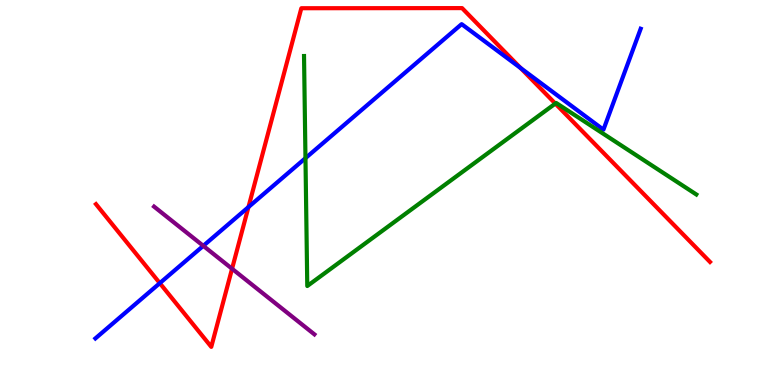[{'lines': ['blue', 'red'], 'intersections': [{'x': 2.06, 'y': 2.65}, {'x': 3.21, 'y': 4.62}, {'x': 6.72, 'y': 8.23}]}, {'lines': ['green', 'red'], 'intersections': [{'x': 7.17, 'y': 7.31}]}, {'lines': ['purple', 'red'], 'intersections': [{'x': 2.99, 'y': 3.02}]}, {'lines': ['blue', 'green'], 'intersections': [{'x': 3.94, 'y': 5.89}]}, {'lines': ['blue', 'purple'], 'intersections': [{'x': 2.62, 'y': 3.61}]}, {'lines': ['green', 'purple'], 'intersections': []}]